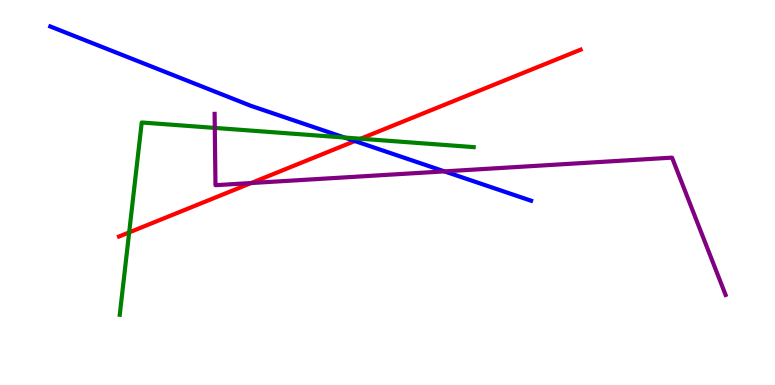[{'lines': ['blue', 'red'], 'intersections': [{'x': 4.58, 'y': 6.34}]}, {'lines': ['green', 'red'], 'intersections': [{'x': 1.67, 'y': 3.96}, {'x': 4.65, 'y': 6.4}]}, {'lines': ['purple', 'red'], 'intersections': [{'x': 3.24, 'y': 5.25}]}, {'lines': ['blue', 'green'], 'intersections': [{'x': 4.45, 'y': 6.43}]}, {'lines': ['blue', 'purple'], 'intersections': [{'x': 5.73, 'y': 5.55}]}, {'lines': ['green', 'purple'], 'intersections': [{'x': 2.77, 'y': 6.68}]}]